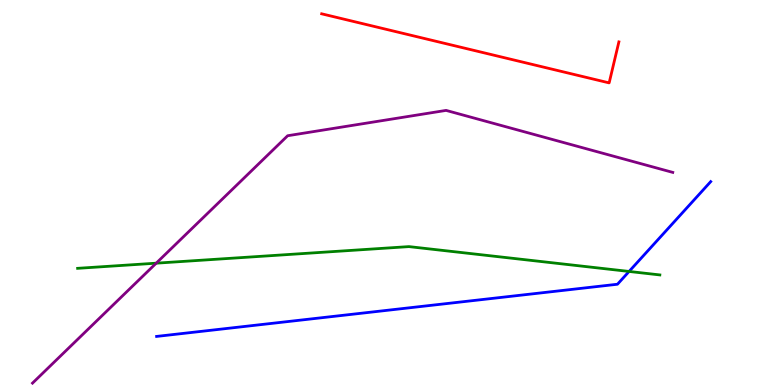[{'lines': ['blue', 'red'], 'intersections': []}, {'lines': ['green', 'red'], 'intersections': []}, {'lines': ['purple', 'red'], 'intersections': []}, {'lines': ['blue', 'green'], 'intersections': [{'x': 8.12, 'y': 2.95}]}, {'lines': ['blue', 'purple'], 'intersections': []}, {'lines': ['green', 'purple'], 'intersections': [{'x': 2.02, 'y': 3.16}]}]